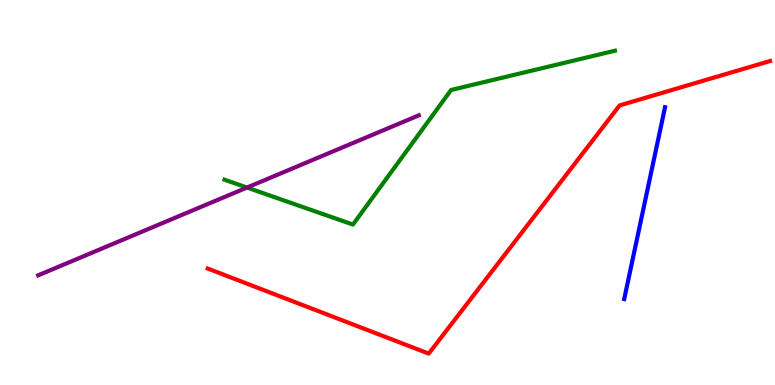[{'lines': ['blue', 'red'], 'intersections': []}, {'lines': ['green', 'red'], 'intersections': []}, {'lines': ['purple', 'red'], 'intersections': []}, {'lines': ['blue', 'green'], 'intersections': []}, {'lines': ['blue', 'purple'], 'intersections': []}, {'lines': ['green', 'purple'], 'intersections': [{'x': 3.19, 'y': 5.13}]}]